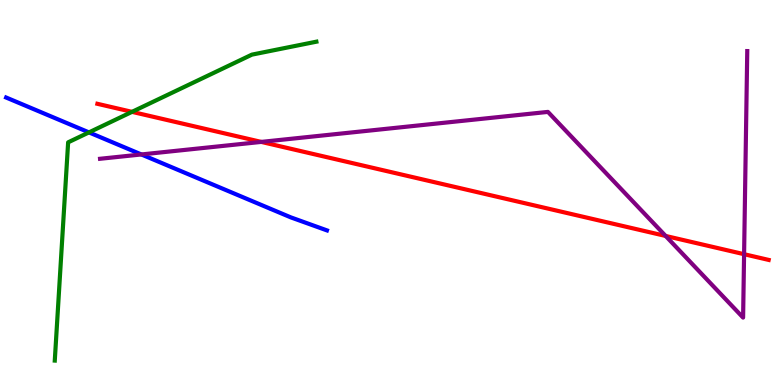[{'lines': ['blue', 'red'], 'intersections': []}, {'lines': ['green', 'red'], 'intersections': [{'x': 1.7, 'y': 7.09}]}, {'lines': ['purple', 'red'], 'intersections': [{'x': 3.37, 'y': 6.31}, {'x': 8.59, 'y': 3.87}, {'x': 9.6, 'y': 3.4}]}, {'lines': ['blue', 'green'], 'intersections': [{'x': 1.15, 'y': 6.56}]}, {'lines': ['blue', 'purple'], 'intersections': [{'x': 1.82, 'y': 5.99}]}, {'lines': ['green', 'purple'], 'intersections': []}]